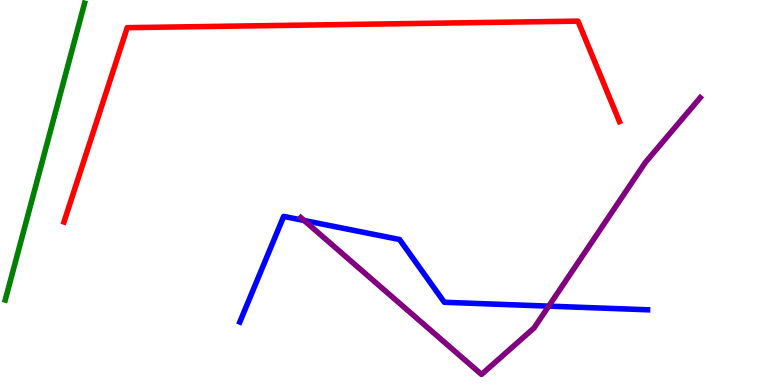[{'lines': ['blue', 'red'], 'intersections': []}, {'lines': ['green', 'red'], 'intersections': []}, {'lines': ['purple', 'red'], 'intersections': []}, {'lines': ['blue', 'green'], 'intersections': []}, {'lines': ['blue', 'purple'], 'intersections': [{'x': 3.92, 'y': 4.27}, {'x': 7.08, 'y': 2.05}]}, {'lines': ['green', 'purple'], 'intersections': []}]